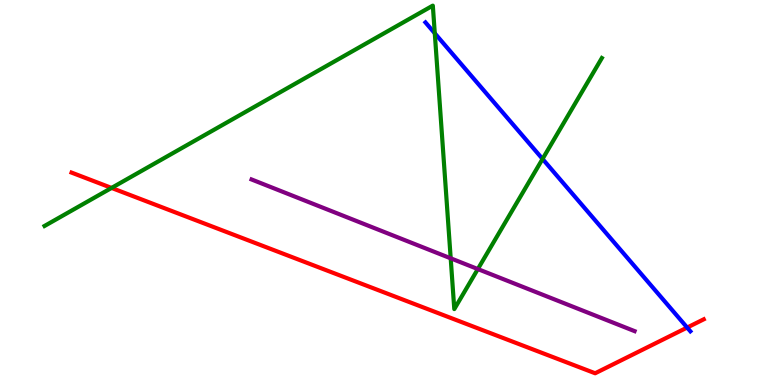[{'lines': ['blue', 'red'], 'intersections': [{'x': 8.87, 'y': 1.49}]}, {'lines': ['green', 'red'], 'intersections': [{'x': 1.44, 'y': 5.12}]}, {'lines': ['purple', 'red'], 'intersections': []}, {'lines': ['blue', 'green'], 'intersections': [{'x': 5.61, 'y': 9.14}, {'x': 7.0, 'y': 5.87}]}, {'lines': ['blue', 'purple'], 'intersections': []}, {'lines': ['green', 'purple'], 'intersections': [{'x': 5.82, 'y': 3.29}, {'x': 6.17, 'y': 3.01}]}]